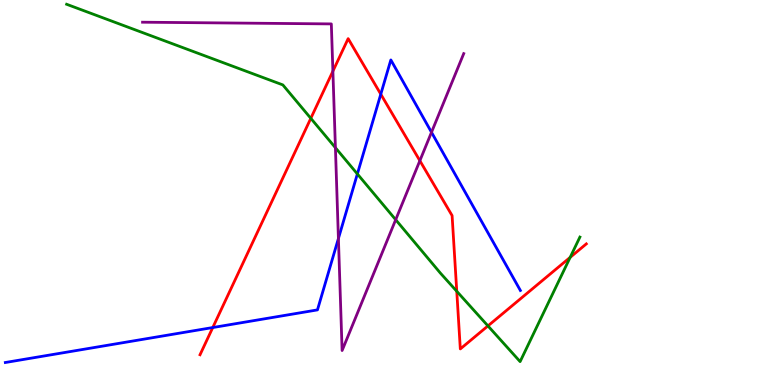[{'lines': ['blue', 'red'], 'intersections': [{'x': 2.75, 'y': 1.49}, {'x': 4.91, 'y': 7.55}]}, {'lines': ['green', 'red'], 'intersections': [{'x': 4.01, 'y': 6.93}, {'x': 5.89, 'y': 2.43}, {'x': 6.3, 'y': 1.54}, {'x': 7.36, 'y': 3.32}]}, {'lines': ['purple', 'red'], 'intersections': [{'x': 4.3, 'y': 8.15}, {'x': 5.42, 'y': 5.83}]}, {'lines': ['blue', 'green'], 'intersections': [{'x': 4.61, 'y': 5.48}]}, {'lines': ['blue', 'purple'], 'intersections': [{'x': 4.37, 'y': 3.8}, {'x': 5.57, 'y': 6.56}]}, {'lines': ['green', 'purple'], 'intersections': [{'x': 4.33, 'y': 6.16}, {'x': 5.11, 'y': 4.29}]}]